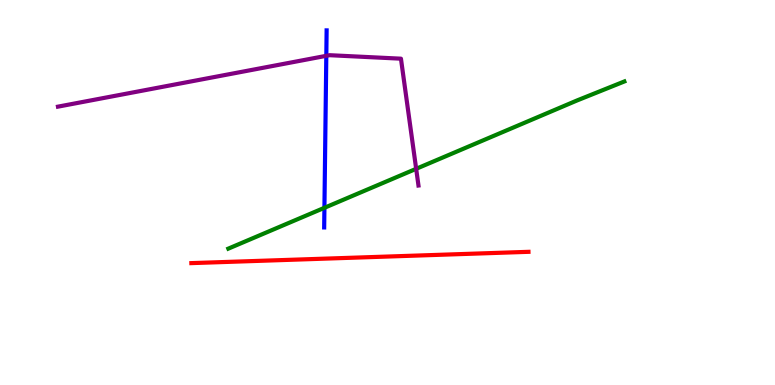[{'lines': ['blue', 'red'], 'intersections': []}, {'lines': ['green', 'red'], 'intersections': []}, {'lines': ['purple', 'red'], 'intersections': []}, {'lines': ['blue', 'green'], 'intersections': [{'x': 4.19, 'y': 4.6}]}, {'lines': ['blue', 'purple'], 'intersections': [{'x': 4.21, 'y': 8.55}]}, {'lines': ['green', 'purple'], 'intersections': [{'x': 5.37, 'y': 5.62}]}]